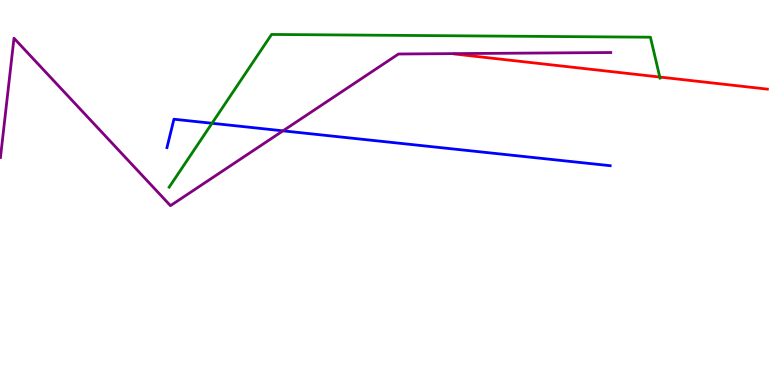[{'lines': ['blue', 'red'], 'intersections': []}, {'lines': ['green', 'red'], 'intersections': [{'x': 8.51, 'y': 8.0}]}, {'lines': ['purple', 'red'], 'intersections': []}, {'lines': ['blue', 'green'], 'intersections': [{'x': 2.74, 'y': 6.8}]}, {'lines': ['blue', 'purple'], 'intersections': [{'x': 3.65, 'y': 6.6}]}, {'lines': ['green', 'purple'], 'intersections': []}]